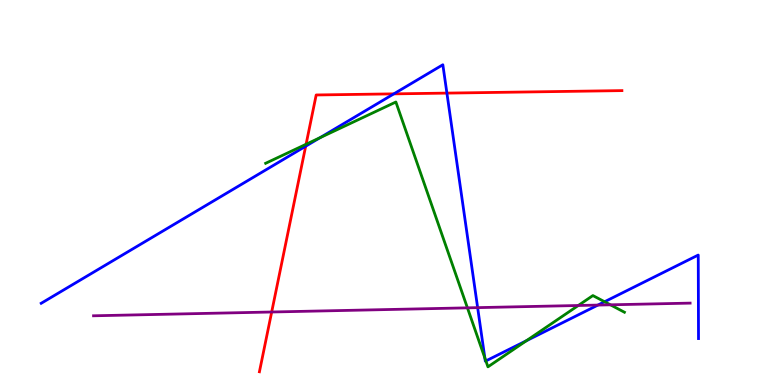[{'lines': ['blue', 'red'], 'intersections': [{'x': 3.94, 'y': 6.2}, {'x': 5.08, 'y': 7.56}, {'x': 5.77, 'y': 7.58}]}, {'lines': ['green', 'red'], 'intersections': [{'x': 3.95, 'y': 6.25}]}, {'lines': ['purple', 'red'], 'intersections': [{'x': 3.51, 'y': 1.9}]}, {'lines': ['blue', 'green'], 'intersections': [{'x': 4.13, 'y': 6.42}, {'x': 6.26, 'y': 0.703}, {'x': 6.27, 'y': 0.625}, {'x': 6.79, 'y': 1.15}, {'x': 7.8, 'y': 2.16}]}, {'lines': ['blue', 'purple'], 'intersections': [{'x': 6.16, 'y': 2.01}, {'x': 7.71, 'y': 2.08}]}, {'lines': ['green', 'purple'], 'intersections': [{'x': 6.03, 'y': 2.0}, {'x': 7.46, 'y': 2.07}, {'x': 7.88, 'y': 2.08}]}]